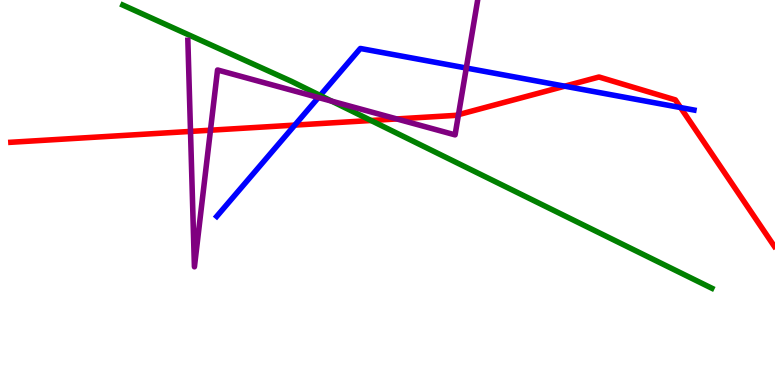[{'lines': ['blue', 'red'], 'intersections': [{'x': 3.8, 'y': 6.75}, {'x': 7.29, 'y': 7.76}, {'x': 8.78, 'y': 7.21}]}, {'lines': ['green', 'red'], 'intersections': [{'x': 4.79, 'y': 6.87}]}, {'lines': ['purple', 'red'], 'intersections': [{'x': 2.46, 'y': 6.59}, {'x': 2.72, 'y': 6.62}, {'x': 5.12, 'y': 6.91}, {'x': 5.92, 'y': 7.02}]}, {'lines': ['blue', 'green'], 'intersections': [{'x': 4.13, 'y': 7.52}]}, {'lines': ['blue', 'purple'], 'intersections': [{'x': 4.11, 'y': 7.47}, {'x': 6.02, 'y': 8.23}]}, {'lines': ['green', 'purple'], 'intersections': [{'x': 4.28, 'y': 7.37}]}]